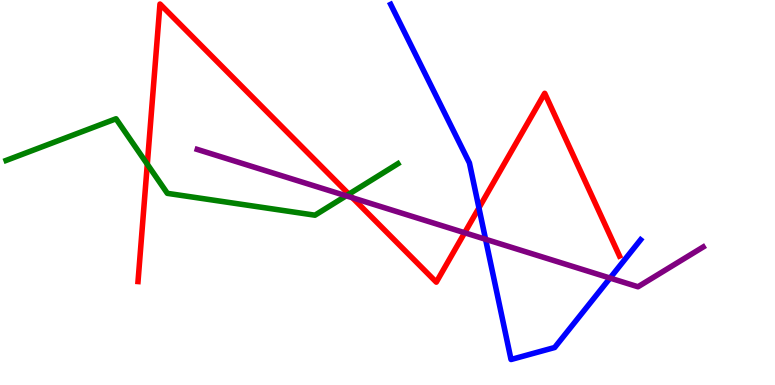[{'lines': ['blue', 'red'], 'intersections': [{'x': 6.18, 'y': 4.6}]}, {'lines': ['green', 'red'], 'intersections': [{'x': 1.9, 'y': 5.73}, {'x': 4.5, 'y': 4.96}]}, {'lines': ['purple', 'red'], 'intersections': [{'x': 4.55, 'y': 4.86}, {'x': 6.0, 'y': 3.95}]}, {'lines': ['blue', 'green'], 'intersections': []}, {'lines': ['blue', 'purple'], 'intersections': [{'x': 6.27, 'y': 3.79}, {'x': 7.87, 'y': 2.78}]}, {'lines': ['green', 'purple'], 'intersections': [{'x': 4.47, 'y': 4.91}]}]